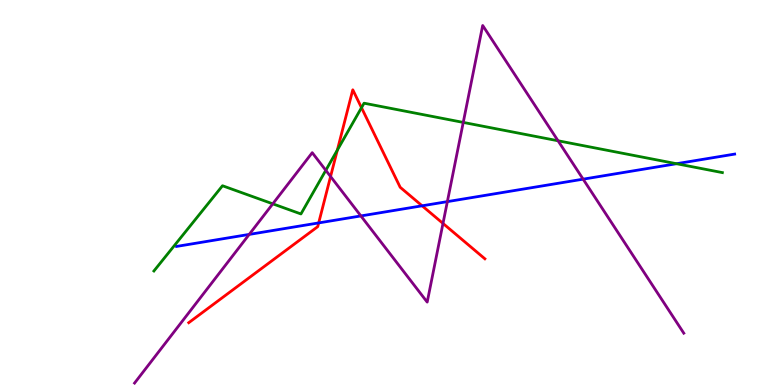[{'lines': ['blue', 'red'], 'intersections': [{'x': 4.11, 'y': 4.21}, {'x': 5.45, 'y': 4.65}]}, {'lines': ['green', 'red'], 'intersections': [{'x': 4.35, 'y': 6.1}, {'x': 4.66, 'y': 7.2}]}, {'lines': ['purple', 'red'], 'intersections': [{'x': 4.27, 'y': 5.42}, {'x': 5.72, 'y': 4.2}]}, {'lines': ['blue', 'green'], 'intersections': [{'x': 8.73, 'y': 5.75}]}, {'lines': ['blue', 'purple'], 'intersections': [{'x': 3.22, 'y': 3.91}, {'x': 4.66, 'y': 4.39}, {'x': 5.77, 'y': 4.76}, {'x': 7.52, 'y': 5.35}]}, {'lines': ['green', 'purple'], 'intersections': [{'x': 3.52, 'y': 4.71}, {'x': 4.2, 'y': 5.58}, {'x': 5.98, 'y': 6.82}, {'x': 7.2, 'y': 6.34}]}]